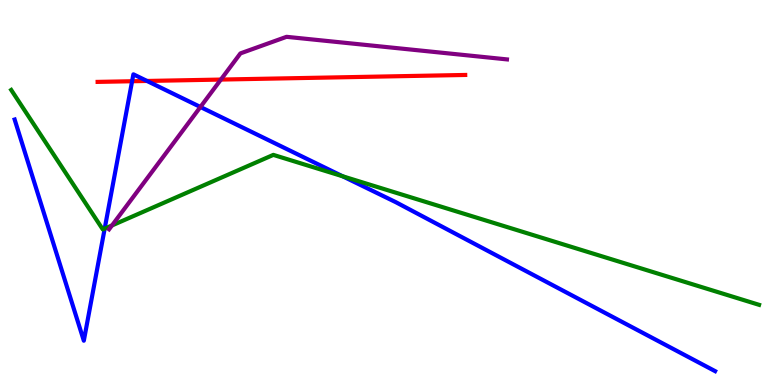[{'lines': ['blue', 'red'], 'intersections': [{'x': 1.7, 'y': 7.89}, {'x': 1.9, 'y': 7.9}]}, {'lines': ['green', 'red'], 'intersections': []}, {'lines': ['purple', 'red'], 'intersections': [{'x': 2.85, 'y': 7.93}]}, {'lines': ['blue', 'green'], 'intersections': [{'x': 1.35, 'y': 4.06}, {'x': 4.42, 'y': 5.42}]}, {'lines': ['blue', 'purple'], 'intersections': [{'x': 2.59, 'y': 7.22}]}, {'lines': ['green', 'purple'], 'intersections': [{'x': 1.44, 'y': 4.14}]}]